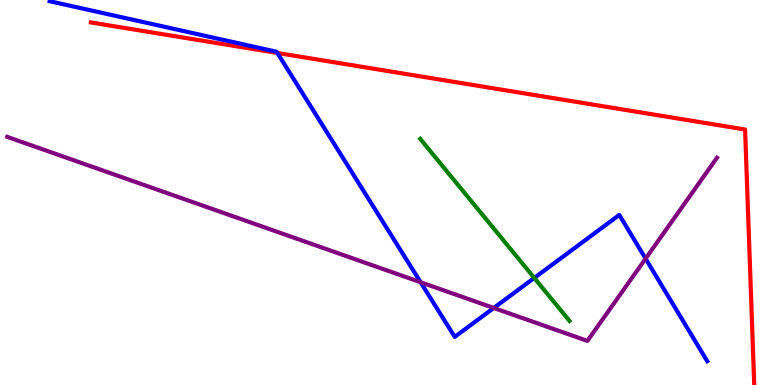[{'lines': ['blue', 'red'], 'intersections': [{'x': 3.58, 'y': 8.62}]}, {'lines': ['green', 'red'], 'intersections': []}, {'lines': ['purple', 'red'], 'intersections': []}, {'lines': ['blue', 'green'], 'intersections': [{'x': 6.89, 'y': 2.78}]}, {'lines': ['blue', 'purple'], 'intersections': [{'x': 5.43, 'y': 2.67}, {'x': 6.37, 'y': 2.0}, {'x': 8.33, 'y': 3.28}]}, {'lines': ['green', 'purple'], 'intersections': []}]